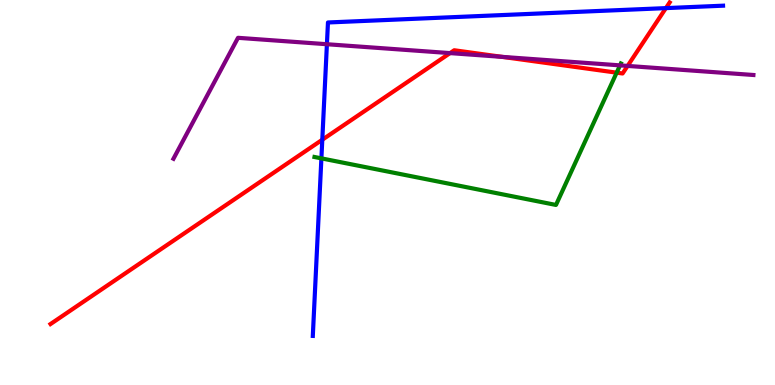[{'lines': ['blue', 'red'], 'intersections': [{'x': 4.16, 'y': 6.37}, {'x': 8.59, 'y': 9.79}]}, {'lines': ['green', 'red'], 'intersections': [{'x': 7.96, 'y': 8.11}]}, {'lines': ['purple', 'red'], 'intersections': [{'x': 5.81, 'y': 8.62}, {'x': 6.48, 'y': 8.52}, {'x': 8.1, 'y': 8.29}]}, {'lines': ['blue', 'green'], 'intersections': [{'x': 4.15, 'y': 5.89}]}, {'lines': ['blue', 'purple'], 'intersections': [{'x': 4.22, 'y': 8.85}]}, {'lines': ['green', 'purple'], 'intersections': [{'x': 8.0, 'y': 8.3}]}]